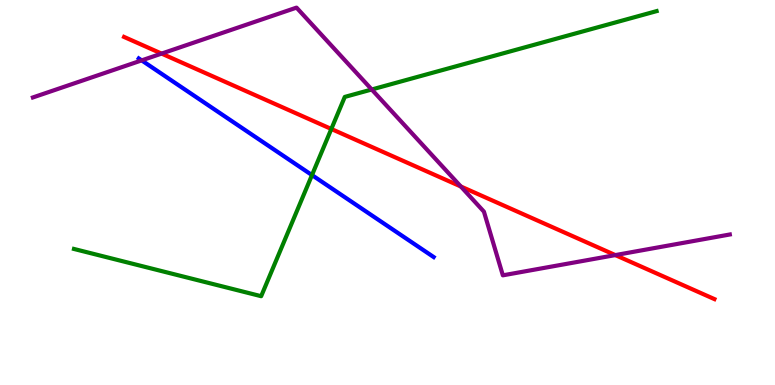[{'lines': ['blue', 'red'], 'intersections': []}, {'lines': ['green', 'red'], 'intersections': [{'x': 4.28, 'y': 6.65}]}, {'lines': ['purple', 'red'], 'intersections': [{'x': 2.08, 'y': 8.61}, {'x': 5.95, 'y': 5.16}, {'x': 7.94, 'y': 3.37}]}, {'lines': ['blue', 'green'], 'intersections': [{'x': 4.03, 'y': 5.45}]}, {'lines': ['blue', 'purple'], 'intersections': [{'x': 1.83, 'y': 8.43}]}, {'lines': ['green', 'purple'], 'intersections': [{'x': 4.8, 'y': 7.68}]}]